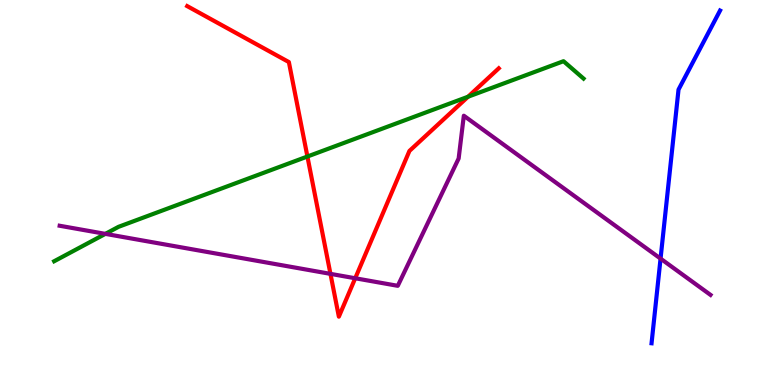[{'lines': ['blue', 'red'], 'intersections': []}, {'lines': ['green', 'red'], 'intersections': [{'x': 3.97, 'y': 5.93}, {'x': 6.04, 'y': 7.49}]}, {'lines': ['purple', 'red'], 'intersections': [{'x': 4.26, 'y': 2.89}, {'x': 4.58, 'y': 2.77}]}, {'lines': ['blue', 'green'], 'intersections': []}, {'lines': ['blue', 'purple'], 'intersections': [{'x': 8.52, 'y': 3.28}]}, {'lines': ['green', 'purple'], 'intersections': [{'x': 1.36, 'y': 3.93}]}]